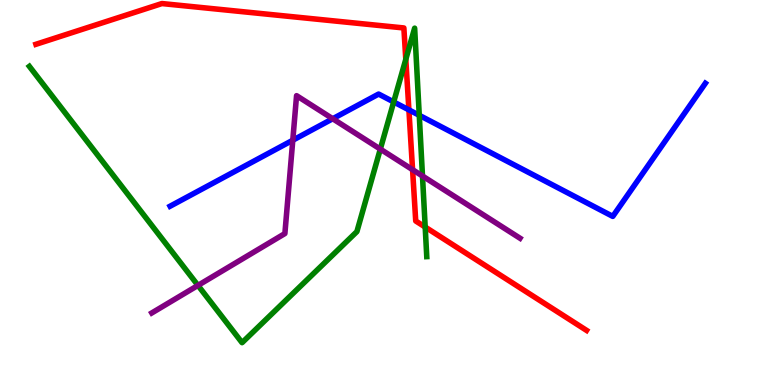[{'lines': ['blue', 'red'], 'intersections': [{'x': 5.28, 'y': 7.15}]}, {'lines': ['green', 'red'], 'intersections': [{'x': 5.24, 'y': 8.46}, {'x': 5.49, 'y': 4.1}]}, {'lines': ['purple', 'red'], 'intersections': [{'x': 5.32, 'y': 5.59}]}, {'lines': ['blue', 'green'], 'intersections': [{'x': 5.08, 'y': 7.35}, {'x': 5.41, 'y': 7.01}]}, {'lines': ['blue', 'purple'], 'intersections': [{'x': 3.78, 'y': 6.36}, {'x': 4.29, 'y': 6.92}]}, {'lines': ['green', 'purple'], 'intersections': [{'x': 2.55, 'y': 2.59}, {'x': 4.91, 'y': 6.13}, {'x': 5.45, 'y': 5.43}]}]